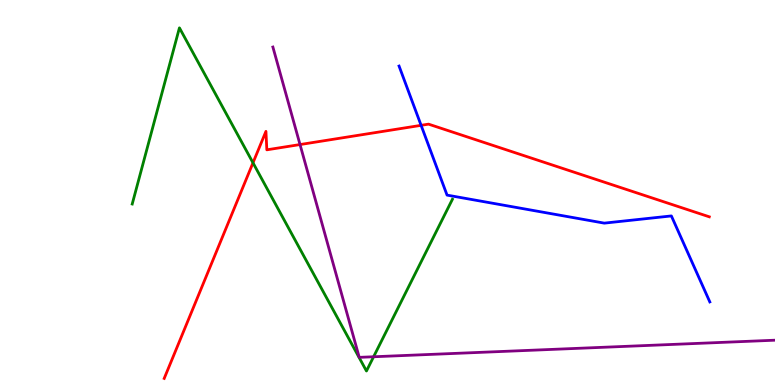[{'lines': ['blue', 'red'], 'intersections': [{'x': 5.43, 'y': 6.74}]}, {'lines': ['green', 'red'], 'intersections': [{'x': 3.26, 'y': 5.77}]}, {'lines': ['purple', 'red'], 'intersections': [{'x': 3.87, 'y': 6.25}]}, {'lines': ['blue', 'green'], 'intersections': []}, {'lines': ['blue', 'purple'], 'intersections': []}, {'lines': ['green', 'purple'], 'intersections': [{'x': 4.82, 'y': 0.733}]}]